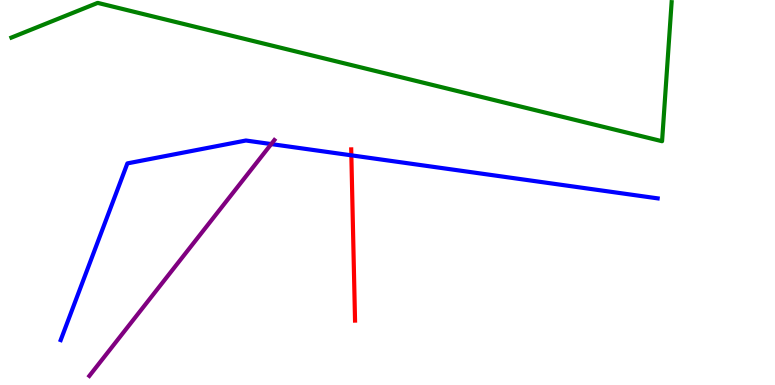[{'lines': ['blue', 'red'], 'intersections': [{'x': 4.53, 'y': 5.97}]}, {'lines': ['green', 'red'], 'intersections': []}, {'lines': ['purple', 'red'], 'intersections': []}, {'lines': ['blue', 'green'], 'intersections': []}, {'lines': ['blue', 'purple'], 'intersections': [{'x': 3.5, 'y': 6.26}]}, {'lines': ['green', 'purple'], 'intersections': []}]